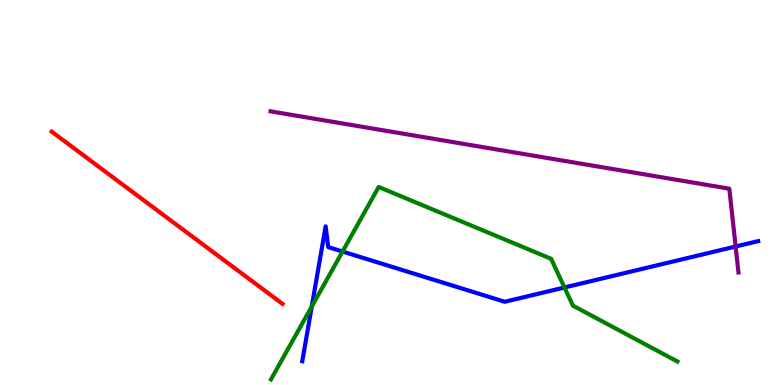[{'lines': ['blue', 'red'], 'intersections': []}, {'lines': ['green', 'red'], 'intersections': []}, {'lines': ['purple', 'red'], 'intersections': []}, {'lines': ['blue', 'green'], 'intersections': [{'x': 4.02, 'y': 2.04}, {'x': 4.42, 'y': 3.47}, {'x': 7.28, 'y': 2.53}]}, {'lines': ['blue', 'purple'], 'intersections': [{'x': 9.49, 'y': 3.6}]}, {'lines': ['green', 'purple'], 'intersections': []}]